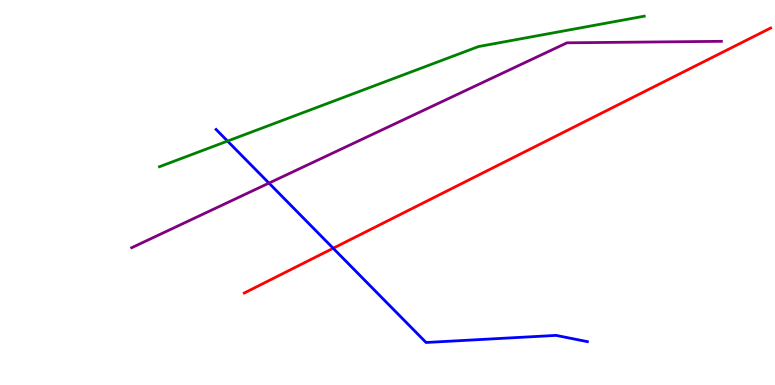[{'lines': ['blue', 'red'], 'intersections': [{'x': 4.3, 'y': 3.55}]}, {'lines': ['green', 'red'], 'intersections': []}, {'lines': ['purple', 'red'], 'intersections': []}, {'lines': ['blue', 'green'], 'intersections': [{'x': 2.94, 'y': 6.34}]}, {'lines': ['blue', 'purple'], 'intersections': [{'x': 3.47, 'y': 5.24}]}, {'lines': ['green', 'purple'], 'intersections': []}]